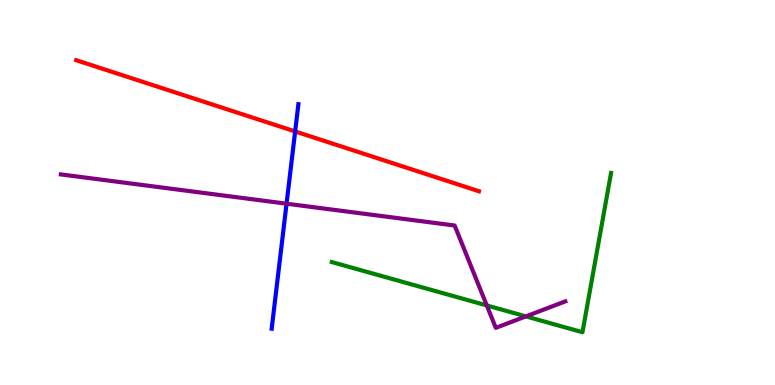[{'lines': ['blue', 'red'], 'intersections': [{'x': 3.81, 'y': 6.59}]}, {'lines': ['green', 'red'], 'intersections': []}, {'lines': ['purple', 'red'], 'intersections': []}, {'lines': ['blue', 'green'], 'intersections': []}, {'lines': ['blue', 'purple'], 'intersections': [{'x': 3.7, 'y': 4.71}]}, {'lines': ['green', 'purple'], 'intersections': [{'x': 6.28, 'y': 2.07}, {'x': 6.79, 'y': 1.78}]}]